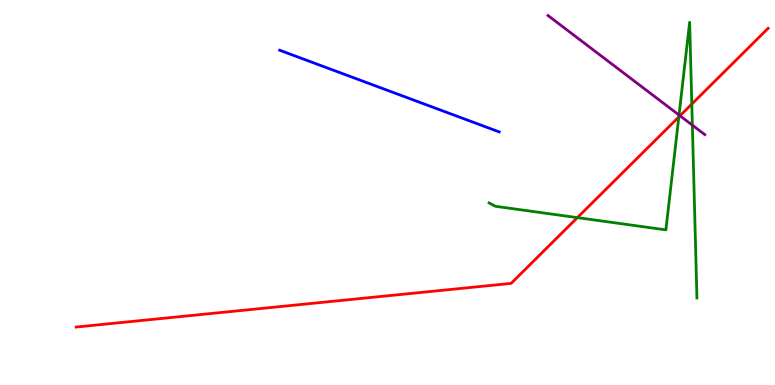[{'lines': ['blue', 'red'], 'intersections': []}, {'lines': ['green', 'red'], 'intersections': [{'x': 7.45, 'y': 4.35}, {'x': 8.76, 'y': 6.96}, {'x': 8.93, 'y': 7.3}]}, {'lines': ['purple', 'red'], 'intersections': [{'x': 8.77, 'y': 6.99}]}, {'lines': ['blue', 'green'], 'intersections': []}, {'lines': ['blue', 'purple'], 'intersections': []}, {'lines': ['green', 'purple'], 'intersections': [{'x': 8.76, 'y': 7.01}, {'x': 8.93, 'y': 6.75}]}]